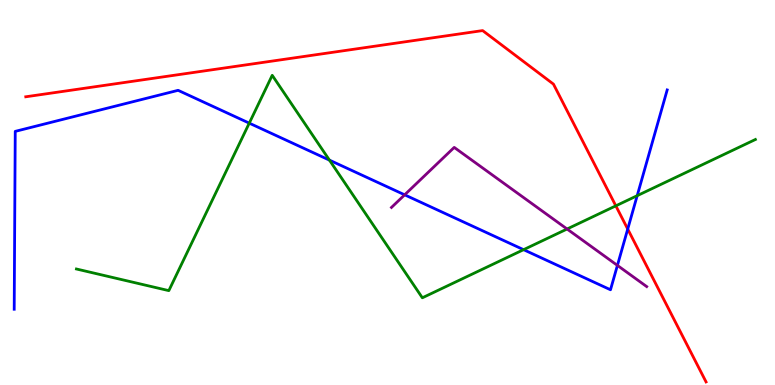[{'lines': ['blue', 'red'], 'intersections': [{'x': 8.1, 'y': 4.05}]}, {'lines': ['green', 'red'], 'intersections': [{'x': 7.95, 'y': 4.65}]}, {'lines': ['purple', 'red'], 'intersections': []}, {'lines': ['blue', 'green'], 'intersections': [{'x': 3.22, 'y': 6.8}, {'x': 4.25, 'y': 5.84}, {'x': 6.76, 'y': 3.51}, {'x': 8.22, 'y': 4.92}]}, {'lines': ['blue', 'purple'], 'intersections': [{'x': 5.22, 'y': 4.94}, {'x': 7.97, 'y': 3.11}]}, {'lines': ['green', 'purple'], 'intersections': [{'x': 7.32, 'y': 4.05}]}]